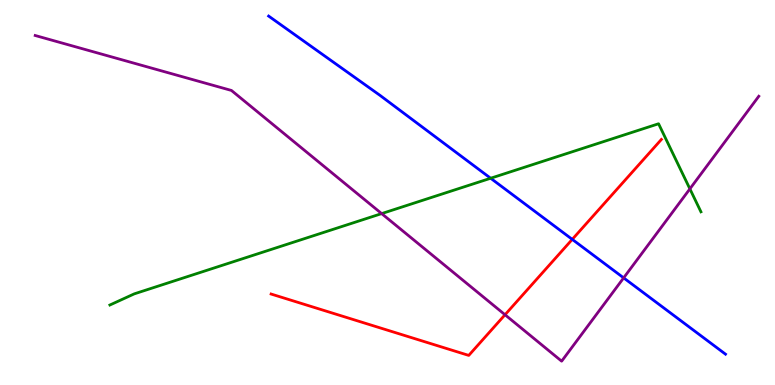[{'lines': ['blue', 'red'], 'intersections': [{'x': 7.38, 'y': 3.78}]}, {'lines': ['green', 'red'], 'intersections': []}, {'lines': ['purple', 'red'], 'intersections': [{'x': 6.52, 'y': 1.82}]}, {'lines': ['blue', 'green'], 'intersections': [{'x': 6.33, 'y': 5.37}]}, {'lines': ['blue', 'purple'], 'intersections': [{'x': 8.05, 'y': 2.78}]}, {'lines': ['green', 'purple'], 'intersections': [{'x': 4.92, 'y': 4.45}, {'x': 8.9, 'y': 5.09}]}]